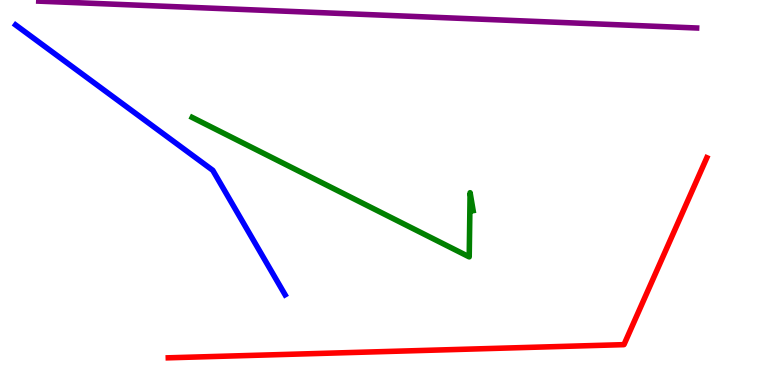[{'lines': ['blue', 'red'], 'intersections': []}, {'lines': ['green', 'red'], 'intersections': []}, {'lines': ['purple', 'red'], 'intersections': []}, {'lines': ['blue', 'green'], 'intersections': []}, {'lines': ['blue', 'purple'], 'intersections': []}, {'lines': ['green', 'purple'], 'intersections': []}]